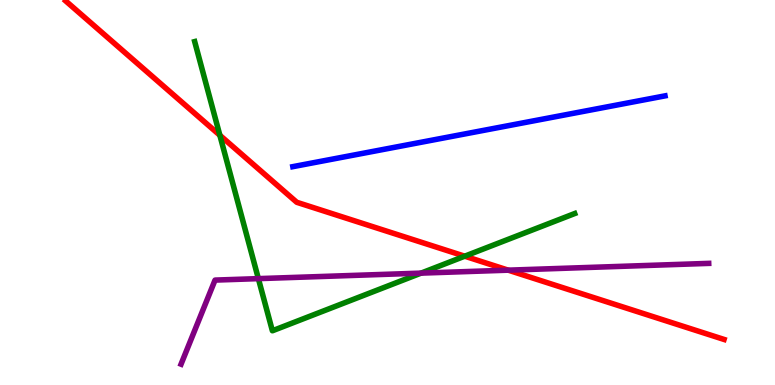[{'lines': ['blue', 'red'], 'intersections': []}, {'lines': ['green', 'red'], 'intersections': [{'x': 2.84, 'y': 6.49}, {'x': 6.0, 'y': 3.35}]}, {'lines': ['purple', 'red'], 'intersections': [{'x': 6.56, 'y': 2.98}]}, {'lines': ['blue', 'green'], 'intersections': []}, {'lines': ['blue', 'purple'], 'intersections': []}, {'lines': ['green', 'purple'], 'intersections': [{'x': 3.33, 'y': 2.76}, {'x': 5.43, 'y': 2.91}]}]